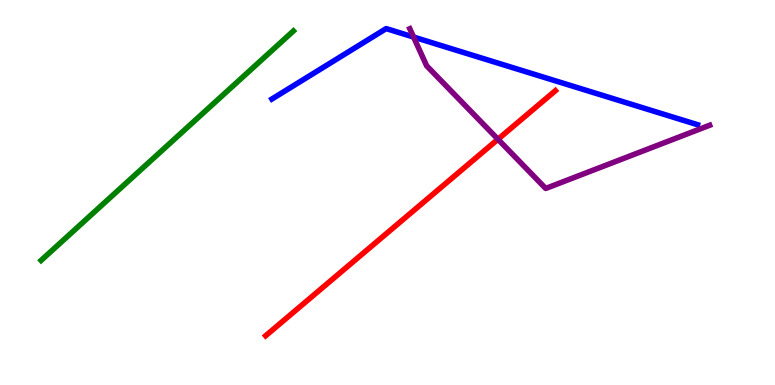[{'lines': ['blue', 'red'], 'intersections': []}, {'lines': ['green', 'red'], 'intersections': []}, {'lines': ['purple', 'red'], 'intersections': [{'x': 6.43, 'y': 6.38}]}, {'lines': ['blue', 'green'], 'intersections': []}, {'lines': ['blue', 'purple'], 'intersections': [{'x': 5.34, 'y': 9.04}]}, {'lines': ['green', 'purple'], 'intersections': []}]